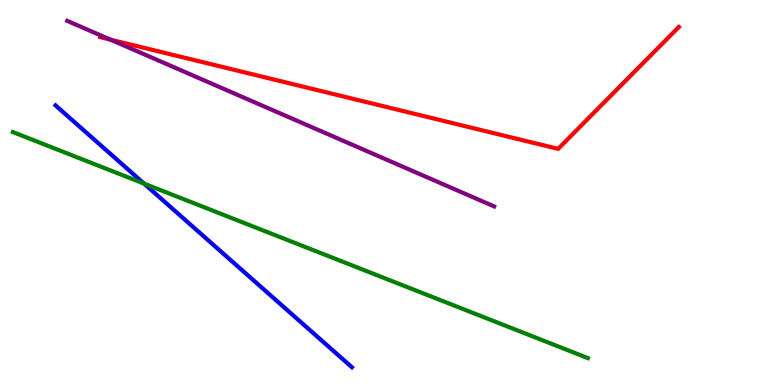[{'lines': ['blue', 'red'], 'intersections': []}, {'lines': ['green', 'red'], 'intersections': []}, {'lines': ['purple', 'red'], 'intersections': [{'x': 1.42, 'y': 8.97}]}, {'lines': ['blue', 'green'], 'intersections': [{'x': 1.86, 'y': 5.23}]}, {'lines': ['blue', 'purple'], 'intersections': []}, {'lines': ['green', 'purple'], 'intersections': []}]